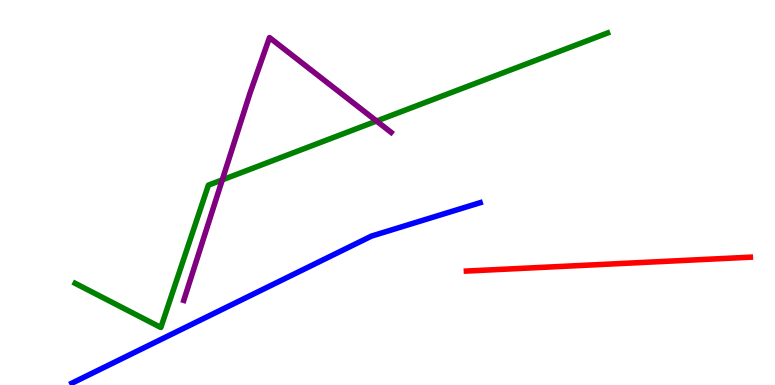[{'lines': ['blue', 'red'], 'intersections': []}, {'lines': ['green', 'red'], 'intersections': []}, {'lines': ['purple', 'red'], 'intersections': []}, {'lines': ['blue', 'green'], 'intersections': []}, {'lines': ['blue', 'purple'], 'intersections': []}, {'lines': ['green', 'purple'], 'intersections': [{'x': 2.87, 'y': 5.33}, {'x': 4.86, 'y': 6.86}]}]